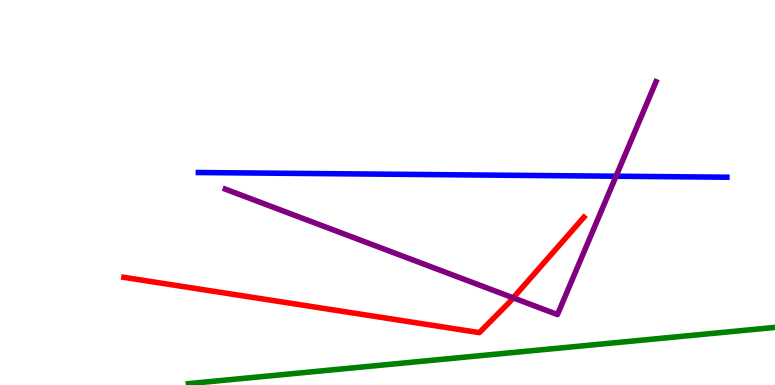[{'lines': ['blue', 'red'], 'intersections': []}, {'lines': ['green', 'red'], 'intersections': []}, {'lines': ['purple', 'red'], 'intersections': [{'x': 6.62, 'y': 2.26}]}, {'lines': ['blue', 'green'], 'intersections': []}, {'lines': ['blue', 'purple'], 'intersections': [{'x': 7.95, 'y': 5.42}]}, {'lines': ['green', 'purple'], 'intersections': []}]